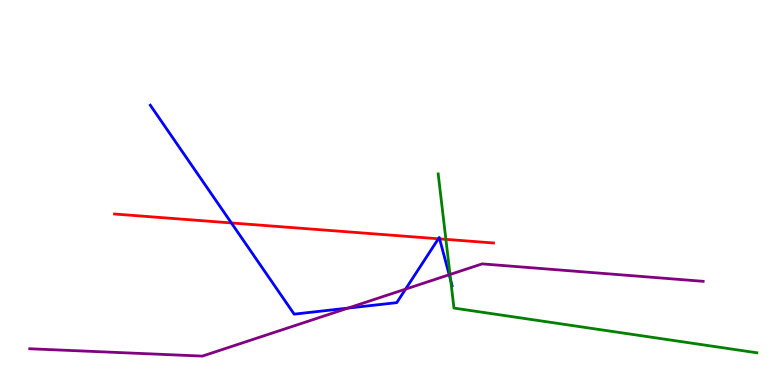[{'lines': ['blue', 'red'], 'intersections': [{'x': 2.99, 'y': 4.21}, {'x': 5.66, 'y': 3.8}, {'x': 5.67, 'y': 3.8}]}, {'lines': ['green', 'red'], 'intersections': [{'x': 5.75, 'y': 3.78}]}, {'lines': ['purple', 'red'], 'intersections': []}, {'lines': ['blue', 'green'], 'intersections': [{'x': 5.82, 'y': 2.71}]}, {'lines': ['blue', 'purple'], 'intersections': [{'x': 4.49, 'y': 2.0}, {'x': 5.23, 'y': 2.49}, {'x': 5.8, 'y': 2.86}]}, {'lines': ['green', 'purple'], 'intersections': [{'x': 5.81, 'y': 2.87}]}]